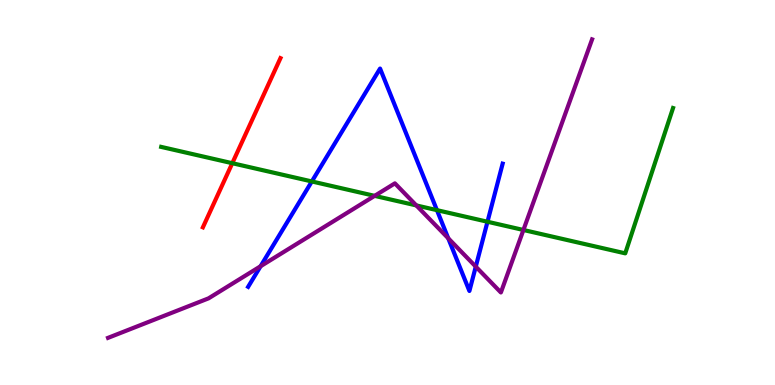[{'lines': ['blue', 'red'], 'intersections': []}, {'lines': ['green', 'red'], 'intersections': [{'x': 3.0, 'y': 5.76}]}, {'lines': ['purple', 'red'], 'intersections': []}, {'lines': ['blue', 'green'], 'intersections': [{'x': 4.02, 'y': 5.29}, {'x': 5.64, 'y': 4.54}, {'x': 6.29, 'y': 4.24}]}, {'lines': ['blue', 'purple'], 'intersections': [{'x': 3.36, 'y': 3.08}, {'x': 5.78, 'y': 3.81}, {'x': 6.14, 'y': 3.07}]}, {'lines': ['green', 'purple'], 'intersections': [{'x': 4.83, 'y': 4.91}, {'x': 5.37, 'y': 4.66}, {'x': 6.75, 'y': 4.03}]}]